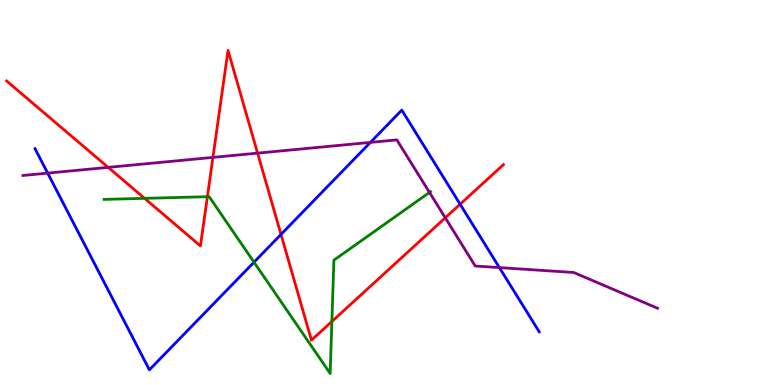[{'lines': ['blue', 'red'], 'intersections': [{'x': 3.63, 'y': 3.91}, {'x': 5.94, 'y': 4.7}]}, {'lines': ['green', 'red'], 'intersections': [{'x': 1.87, 'y': 4.85}, {'x': 2.68, 'y': 4.89}, {'x': 4.28, 'y': 1.65}]}, {'lines': ['purple', 'red'], 'intersections': [{'x': 1.4, 'y': 5.65}, {'x': 2.75, 'y': 5.91}, {'x': 3.32, 'y': 6.02}, {'x': 5.75, 'y': 4.34}]}, {'lines': ['blue', 'green'], 'intersections': [{'x': 3.28, 'y': 3.19}]}, {'lines': ['blue', 'purple'], 'intersections': [{'x': 0.615, 'y': 5.5}, {'x': 4.78, 'y': 6.3}, {'x': 6.44, 'y': 3.05}]}, {'lines': ['green', 'purple'], 'intersections': [{'x': 5.54, 'y': 5.0}]}]